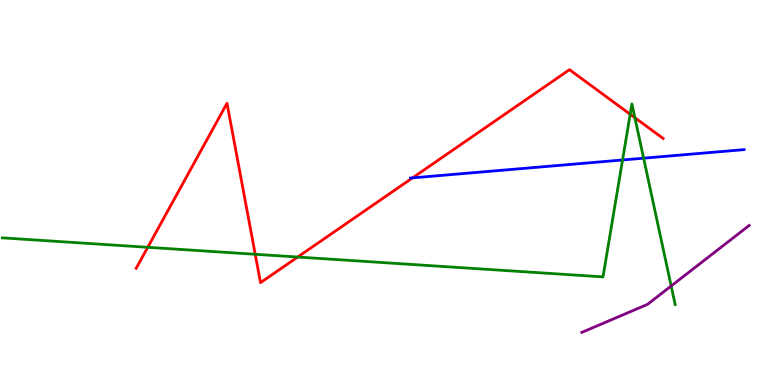[{'lines': ['blue', 'red'], 'intersections': [{'x': 5.32, 'y': 5.38}]}, {'lines': ['green', 'red'], 'intersections': [{'x': 1.91, 'y': 3.58}, {'x': 3.29, 'y': 3.4}, {'x': 3.84, 'y': 3.32}, {'x': 8.13, 'y': 7.03}, {'x': 8.19, 'y': 6.94}]}, {'lines': ['purple', 'red'], 'intersections': []}, {'lines': ['blue', 'green'], 'intersections': [{'x': 8.03, 'y': 5.84}, {'x': 8.3, 'y': 5.89}]}, {'lines': ['blue', 'purple'], 'intersections': []}, {'lines': ['green', 'purple'], 'intersections': [{'x': 8.66, 'y': 2.57}]}]